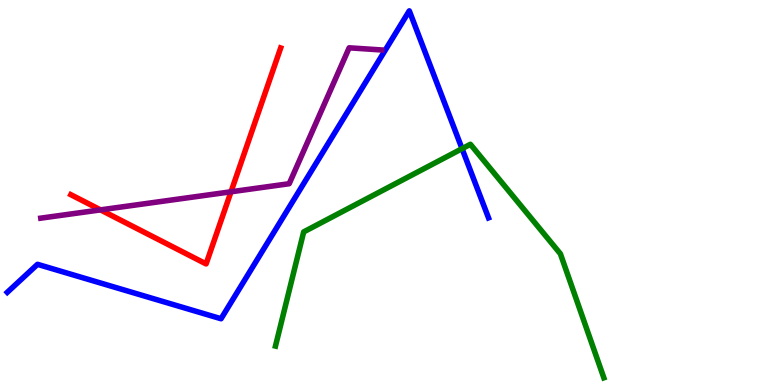[{'lines': ['blue', 'red'], 'intersections': []}, {'lines': ['green', 'red'], 'intersections': []}, {'lines': ['purple', 'red'], 'intersections': [{'x': 1.3, 'y': 4.55}, {'x': 2.98, 'y': 5.02}]}, {'lines': ['blue', 'green'], 'intersections': [{'x': 5.96, 'y': 6.14}]}, {'lines': ['blue', 'purple'], 'intersections': []}, {'lines': ['green', 'purple'], 'intersections': []}]